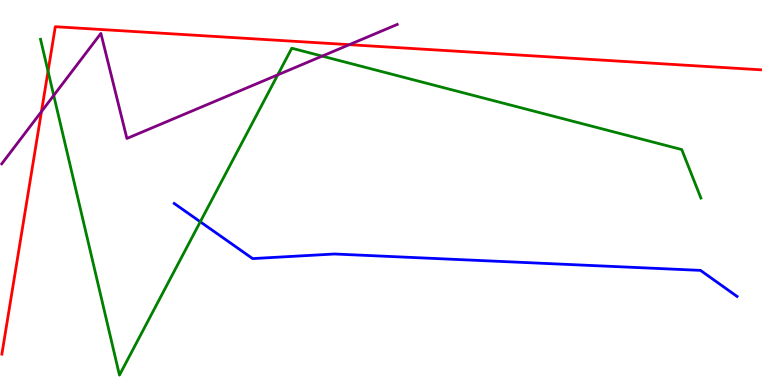[{'lines': ['blue', 'red'], 'intersections': []}, {'lines': ['green', 'red'], 'intersections': [{'x': 0.62, 'y': 8.15}]}, {'lines': ['purple', 'red'], 'intersections': [{'x': 0.535, 'y': 7.1}, {'x': 4.51, 'y': 8.84}]}, {'lines': ['blue', 'green'], 'intersections': [{'x': 2.58, 'y': 4.24}]}, {'lines': ['blue', 'purple'], 'intersections': []}, {'lines': ['green', 'purple'], 'intersections': [{'x': 0.693, 'y': 7.52}, {'x': 3.58, 'y': 8.06}, {'x': 4.16, 'y': 8.54}]}]